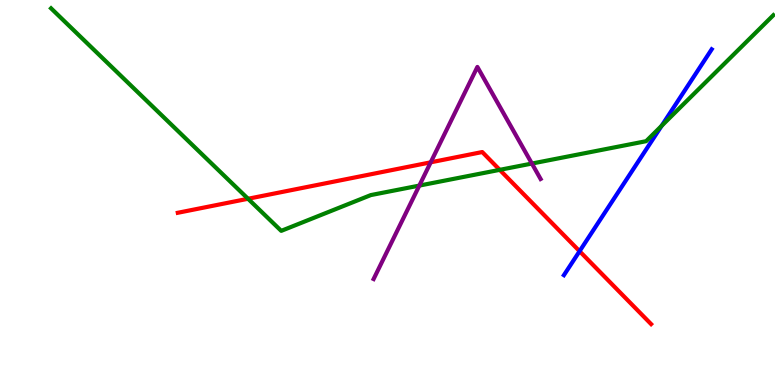[{'lines': ['blue', 'red'], 'intersections': [{'x': 7.48, 'y': 3.48}]}, {'lines': ['green', 'red'], 'intersections': [{'x': 3.2, 'y': 4.84}, {'x': 6.45, 'y': 5.59}]}, {'lines': ['purple', 'red'], 'intersections': [{'x': 5.56, 'y': 5.78}]}, {'lines': ['blue', 'green'], 'intersections': [{'x': 8.54, 'y': 6.73}]}, {'lines': ['blue', 'purple'], 'intersections': []}, {'lines': ['green', 'purple'], 'intersections': [{'x': 5.41, 'y': 5.18}, {'x': 6.86, 'y': 5.75}]}]